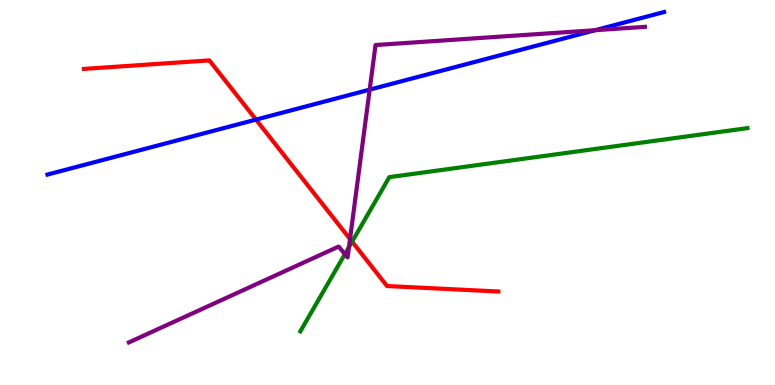[{'lines': ['blue', 'red'], 'intersections': [{'x': 3.3, 'y': 6.89}]}, {'lines': ['green', 'red'], 'intersections': [{'x': 4.54, 'y': 3.72}]}, {'lines': ['purple', 'red'], 'intersections': [{'x': 4.52, 'y': 3.79}]}, {'lines': ['blue', 'green'], 'intersections': []}, {'lines': ['blue', 'purple'], 'intersections': [{'x': 4.77, 'y': 7.67}, {'x': 7.68, 'y': 9.22}]}, {'lines': ['green', 'purple'], 'intersections': [{'x': 4.45, 'y': 3.4}, {'x': 4.5, 'y': 3.58}]}]